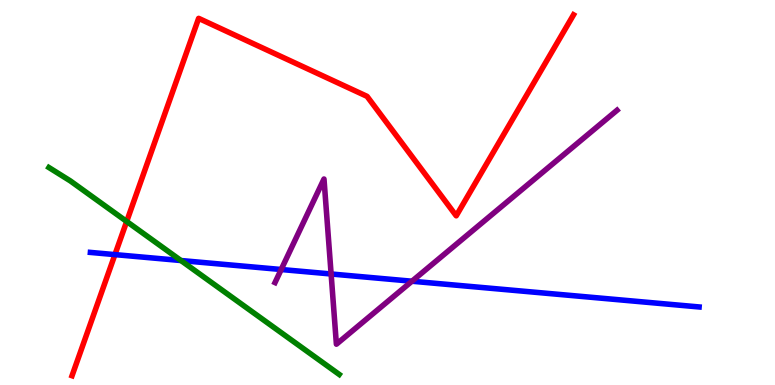[{'lines': ['blue', 'red'], 'intersections': [{'x': 1.48, 'y': 3.39}]}, {'lines': ['green', 'red'], 'intersections': [{'x': 1.63, 'y': 4.25}]}, {'lines': ['purple', 'red'], 'intersections': []}, {'lines': ['blue', 'green'], 'intersections': [{'x': 2.33, 'y': 3.23}]}, {'lines': ['blue', 'purple'], 'intersections': [{'x': 3.63, 'y': 3.0}, {'x': 4.27, 'y': 2.88}, {'x': 5.32, 'y': 2.7}]}, {'lines': ['green', 'purple'], 'intersections': []}]